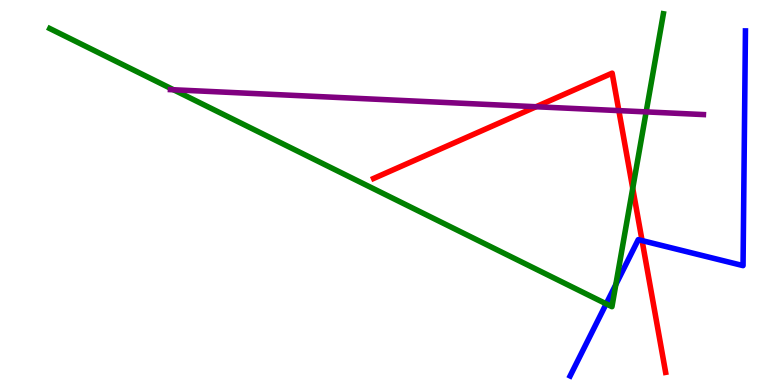[{'lines': ['blue', 'red'], 'intersections': [{'x': 8.28, 'y': 3.75}]}, {'lines': ['green', 'red'], 'intersections': [{'x': 8.16, 'y': 5.11}]}, {'lines': ['purple', 'red'], 'intersections': [{'x': 6.92, 'y': 7.23}, {'x': 7.99, 'y': 7.13}]}, {'lines': ['blue', 'green'], 'intersections': [{'x': 7.82, 'y': 2.11}, {'x': 7.95, 'y': 2.61}]}, {'lines': ['blue', 'purple'], 'intersections': []}, {'lines': ['green', 'purple'], 'intersections': [{'x': 2.24, 'y': 7.67}, {'x': 8.34, 'y': 7.09}]}]